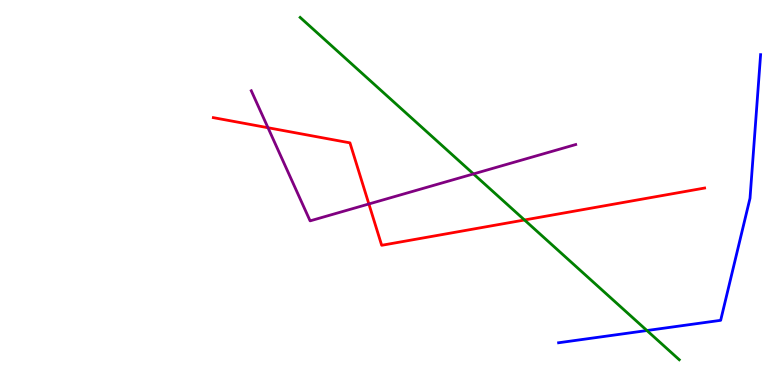[{'lines': ['blue', 'red'], 'intersections': []}, {'lines': ['green', 'red'], 'intersections': [{'x': 6.77, 'y': 4.29}]}, {'lines': ['purple', 'red'], 'intersections': [{'x': 3.46, 'y': 6.68}, {'x': 4.76, 'y': 4.7}]}, {'lines': ['blue', 'green'], 'intersections': [{'x': 8.35, 'y': 1.41}]}, {'lines': ['blue', 'purple'], 'intersections': []}, {'lines': ['green', 'purple'], 'intersections': [{'x': 6.11, 'y': 5.48}]}]